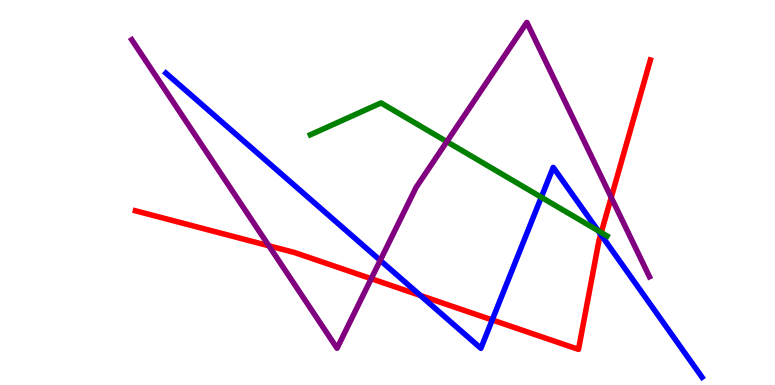[{'lines': ['blue', 'red'], 'intersections': [{'x': 5.42, 'y': 2.33}, {'x': 6.35, 'y': 1.69}, {'x': 7.75, 'y': 3.91}]}, {'lines': ['green', 'red'], 'intersections': [{'x': 7.76, 'y': 3.96}]}, {'lines': ['purple', 'red'], 'intersections': [{'x': 3.47, 'y': 3.62}, {'x': 4.79, 'y': 2.76}, {'x': 7.89, 'y': 4.87}]}, {'lines': ['blue', 'green'], 'intersections': [{'x': 6.98, 'y': 4.88}, {'x': 7.72, 'y': 4.01}]}, {'lines': ['blue', 'purple'], 'intersections': [{'x': 4.91, 'y': 3.24}]}, {'lines': ['green', 'purple'], 'intersections': [{'x': 5.77, 'y': 6.32}]}]